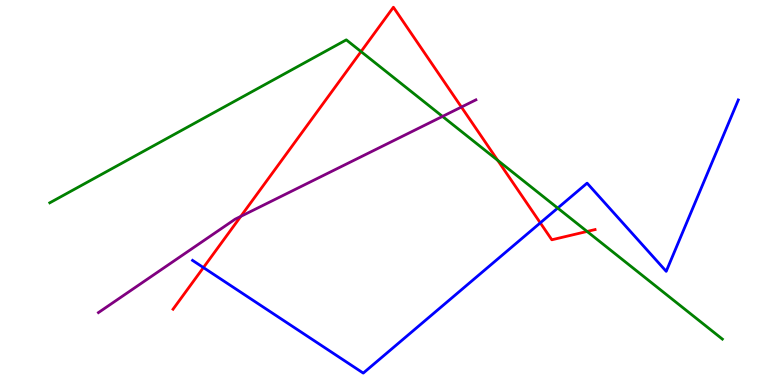[{'lines': ['blue', 'red'], 'intersections': [{'x': 2.62, 'y': 3.05}, {'x': 6.97, 'y': 4.21}]}, {'lines': ['green', 'red'], 'intersections': [{'x': 4.66, 'y': 8.66}, {'x': 6.42, 'y': 5.84}, {'x': 7.58, 'y': 3.99}]}, {'lines': ['purple', 'red'], 'intersections': [{'x': 3.11, 'y': 4.38}, {'x': 5.95, 'y': 7.22}]}, {'lines': ['blue', 'green'], 'intersections': [{'x': 7.2, 'y': 4.6}]}, {'lines': ['blue', 'purple'], 'intersections': []}, {'lines': ['green', 'purple'], 'intersections': [{'x': 5.71, 'y': 6.98}]}]